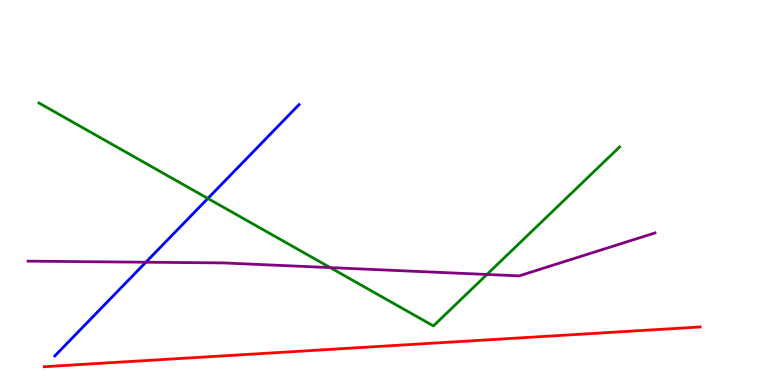[{'lines': ['blue', 'red'], 'intersections': []}, {'lines': ['green', 'red'], 'intersections': []}, {'lines': ['purple', 'red'], 'intersections': []}, {'lines': ['blue', 'green'], 'intersections': [{'x': 2.68, 'y': 4.85}]}, {'lines': ['blue', 'purple'], 'intersections': [{'x': 1.88, 'y': 3.19}]}, {'lines': ['green', 'purple'], 'intersections': [{'x': 4.26, 'y': 3.05}, {'x': 6.28, 'y': 2.87}]}]